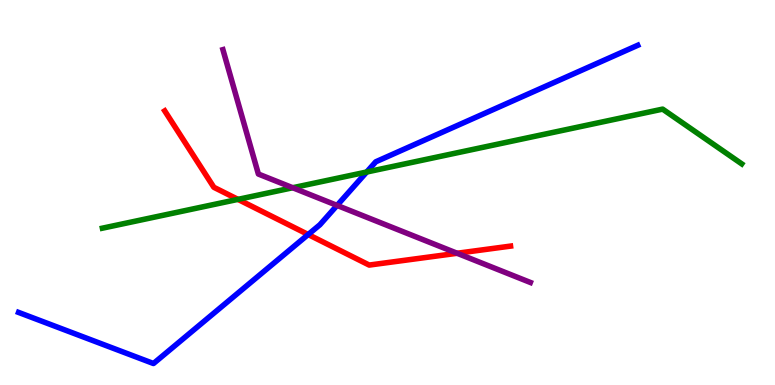[{'lines': ['blue', 'red'], 'intersections': [{'x': 3.98, 'y': 3.91}]}, {'lines': ['green', 'red'], 'intersections': [{'x': 3.07, 'y': 4.82}]}, {'lines': ['purple', 'red'], 'intersections': [{'x': 5.9, 'y': 3.42}]}, {'lines': ['blue', 'green'], 'intersections': [{'x': 4.73, 'y': 5.53}]}, {'lines': ['blue', 'purple'], 'intersections': [{'x': 4.35, 'y': 4.66}]}, {'lines': ['green', 'purple'], 'intersections': [{'x': 3.78, 'y': 5.12}]}]